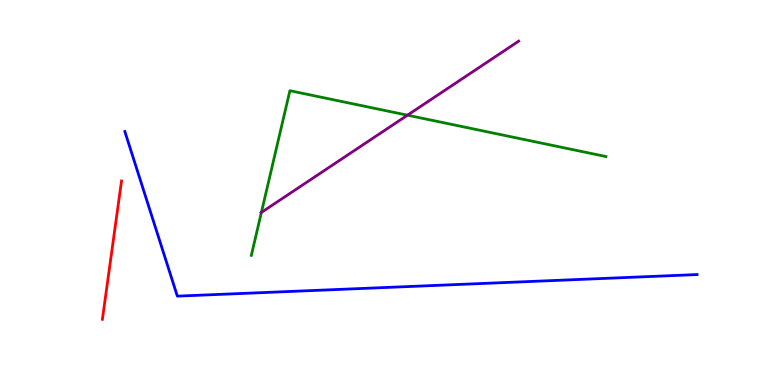[{'lines': ['blue', 'red'], 'intersections': []}, {'lines': ['green', 'red'], 'intersections': []}, {'lines': ['purple', 'red'], 'intersections': []}, {'lines': ['blue', 'green'], 'intersections': []}, {'lines': ['blue', 'purple'], 'intersections': []}, {'lines': ['green', 'purple'], 'intersections': [{'x': 3.37, 'y': 4.48}, {'x': 5.26, 'y': 7.01}]}]